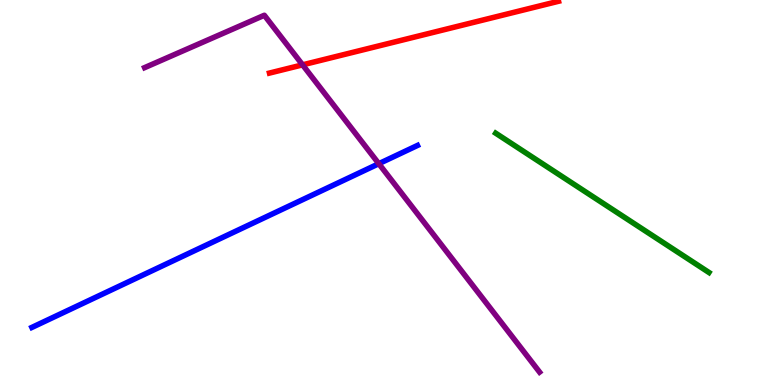[{'lines': ['blue', 'red'], 'intersections': []}, {'lines': ['green', 'red'], 'intersections': []}, {'lines': ['purple', 'red'], 'intersections': [{'x': 3.9, 'y': 8.32}]}, {'lines': ['blue', 'green'], 'intersections': []}, {'lines': ['blue', 'purple'], 'intersections': [{'x': 4.89, 'y': 5.75}]}, {'lines': ['green', 'purple'], 'intersections': []}]